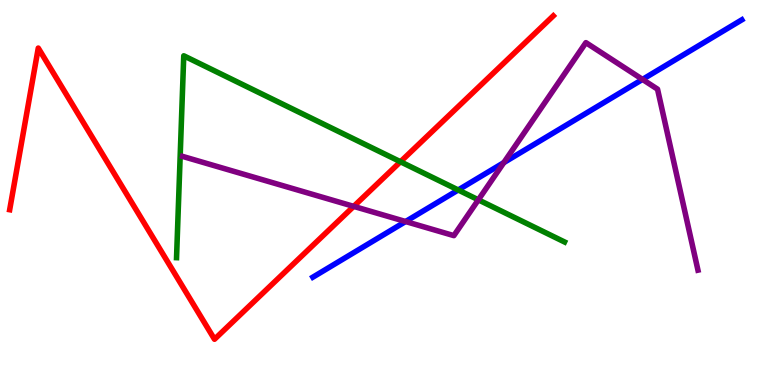[{'lines': ['blue', 'red'], 'intersections': []}, {'lines': ['green', 'red'], 'intersections': [{'x': 5.17, 'y': 5.8}]}, {'lines': ['purple', 'red'], 'intersections': [{'x': 4.56, 'y': 4.64}]}, {'lines': ['blue', 'green'], 'intersections': [{'x': 5.91, 'y': 5.07}]}, {'lines': ['blue', 'purple'], 'intersections': [{'x': 5.23, 'y': 4.25}, {'x': 6.5, 'y': 5.78}, {'x': 8.29, 'y': 7.94}]}, {'lines': ['green', 'purple'], 'intersections': [{'x': 6.17, 'y': 4.81}]}]